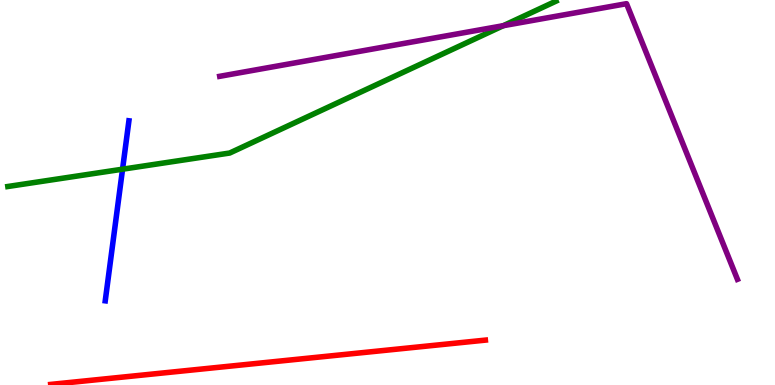[{'lines': ['blue', 'red'], 'intersections': []}, {'lines': ['green', 'red'], 'intersections': []}, {'lines': ['purple', 'red'], 'intersections': []}, {'lines': ['blue', 'green'], 'intersections': [{'x': 1.58, 'y': 5.61}]}, {'lines': ['blue', 'purple'], 'intersections': []}, {'lines': ['green', 'purple'], 'intersections': [{'x': 6.49, 'y': 9.33}]}]